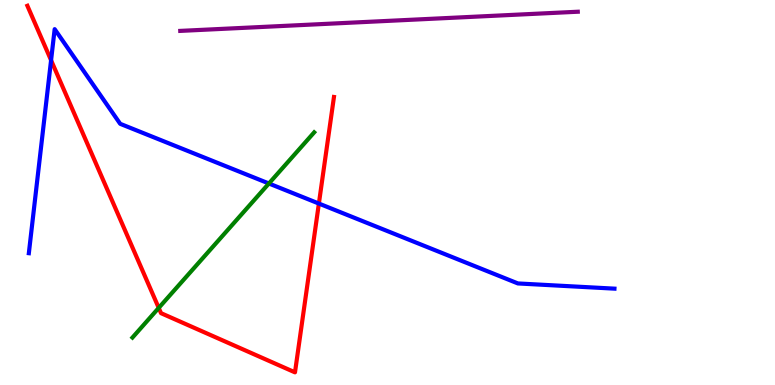[{'lines': ['blue', 'red'], 'intersections': [{'x': 0.659, 'y': 8.43}, {'x': 4.11, 'y': 4.71}]}, {'lines': ['green', 'red'], 'intersections': [{'x': 2.05, 'y': 2.0}]}, {'lines': ['purple', 'red'], 'intersections': []}, {'lines': ['blue', 'green'], 'intersections': [{'x': 3.47, 'y': 5.23}]}, {'lines': ['blue', 'purple'], 'intersections': []}, {'lines': ['green', 'purple'], 'intersections': []}]